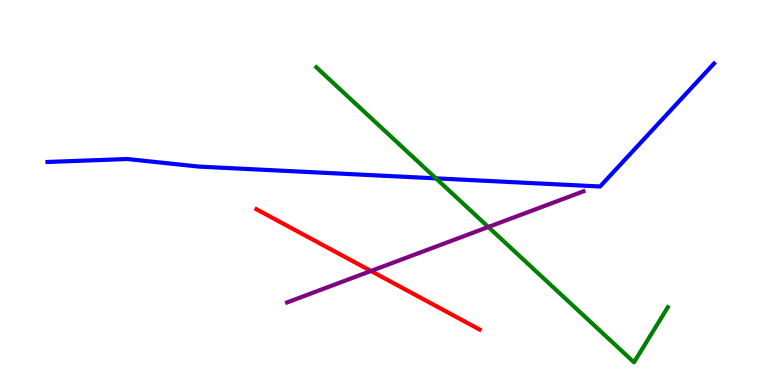[{'lines': ['blue', 'red'], 'intersections': []}, {'lines': ['green', 'red'], 'intersections': []}, {'lines': ['purple', 'red'], 'intersections': [{'x': 4.79, 'y': 2.96}]}, {'lines': ['blue', 'green'], 'intersections': [{'x': 5.63, 'y': 5.37}]}, {'lines': ['blue', 'purple'], 'intersections': []}, {'lines': ['green', 'purple'], 'intersections': [{'x': 6.3, 'y': 4.1}]}]